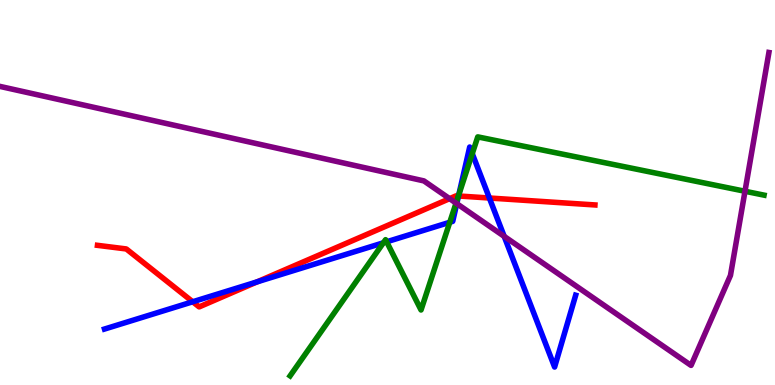[{'lines': ['blue', 'red'], 'intersections': [{'x': 2.49, 'y': 2.16}, {'x': 3.32, 'y': 2.68}, {'x': 5.92, 'y': 4.91}, {'x': 6.31, 'y': 4.86}]}, {'lines': ['green', 'red'], 'intersections': [{'x': 5.91, 'y': 4.91}]}, {'lines': ['purple', 'red'], 'intersections': [{'x': 5.8, 'y': 4.84}]}, {'lines': ['blue', 'green'], 'intersections': [{'x': 4.95, 'y': 3.69}, {'x': 4.99, 'y': 3.72}, {'x': 5.8, 'y': 4.23}, {'x': 5.92, 'y': 4.94}, {'x': 6.09, 'y': 6.01}]}, {'lines': ['blue', 'purple'], 'intersections': [{'x': 5.89, 'y': 4.71}, {'x': 6.51, 'y': 3.86}]}, {'lines': ['green', 'purple'], 'intersections': [{'x': 5.88, 'y': 4.72}, {'x': 9.61, 'y': 5.03}]}]